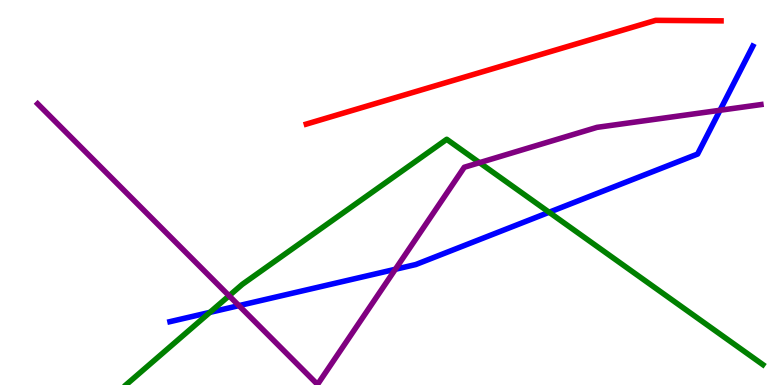[{'lines': ['blue', 'red'], 'intersections': []}, {'lines': ['green', 'red'], 'intersections': []}, {'lines': ['purple', 'red'], 'intersections': []}, {'lines': ['blue', 'green'], 'intersections': [{'x': 2.71, 'y': 1.89}, {'x': 7.09, 'y': 4.49}]}, {'lines': ['blue', 'purple'], 'intersections': [{'x': 3.08, 'y': 2.06}, {'x': 5.1, 'y': 3.01}, {'x': 9.29, 'y': 7.14}]}, {'lines': ['green', 'purple'], 'intersections': [{'x': 2.96, 'y': 2.32}, {'x': 6.19, 'y': 5.77}]}]